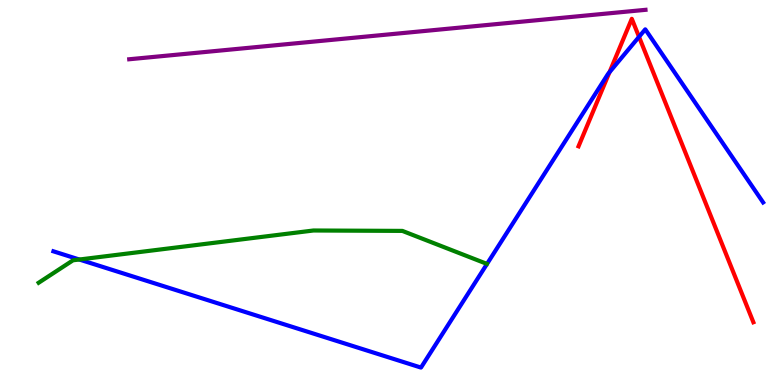[{'lines': ['blue', 'red'], 'intersections': [{'x': 7.86, 'y': 8.12}, {'x': 8.25, 'y': 9.04}]}, {'lines': ['green', 'red'], 'intersections': []}, {'lines': ['purple', 'red'], 'intersections': []}, {'lines': ['blue', 'green'], 'intersections': [{'x': 1.02, 'y': 3.26}]}, {'lines': ['blue', 'purple'], 'intersections': []}, {'lines': ['green', 'purple'], 'intersections': []}]